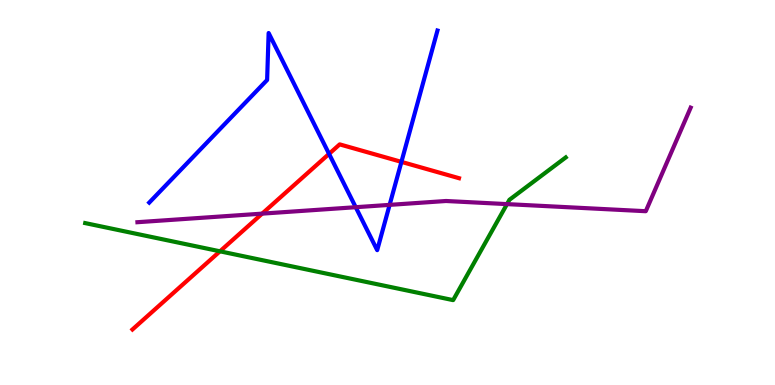[{'lines': ['blue', 'red'], 'intersections': [{'x': 4.25, 'y': 6.0}, {'x': 5.18, 'y': 5.8}]}, {'lines': ['green', 'red'], 'intersections': [{'x': 2.84, 'y': 3.47}]}, {'lines': ['purple', 'red'], 'intersections': [{'x': 3.38, 'y': 4.45}]}, {'lines': ['blue', 'green'], 'intersections': []}, {'lines': ['blue', 'purple'], 'intersections': [{'x': 4.59, 'y': 4.62}, {'x': 5.03, 'y': 4.68}]}, {'lines': ['green', 'purple'], 'intersections': [{'x': 6.54, 'y': 4.7}]}]